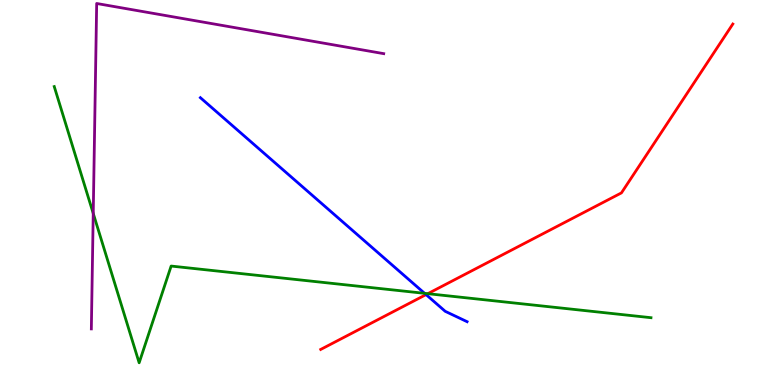[{'lines': ['blue', 'red'], 'intersections': [{'x': 5.5, 'y': 2.35}]}, {'lines': ['green', 'red'], 'intersections': [{'x': 5.52, 'y': 2.37}]}, {'lines': ['purple', 'red'], 'intersections': []}, {'lines': ['blue', 'green'], 'intersections': [{'x': 5.48, 'y': 2.38}]}, {'lines': ['blue', 'purple'], 'intersections': []}, {'lines': ['green', 'purple'], 'intersections': [{'x': 1.2, 'y': 4.46}]}]